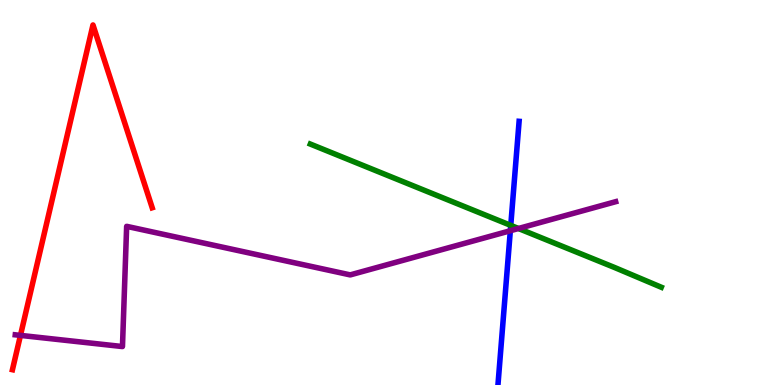[{'lines': ['blue', 'red'], 'intersections': []}, {'lines': ['green', 'red'], 'intersections': []}, {'lines': ['purple', 'red'], 'intersections': [{'x': 0.264, 'y': 1.29}]}, {'lines': ['blue', 'green'], 'intersections': [{'x': 6.59, 'y': 4.15}]}, {'lines': ['blue', 'purple'], 'intersections': [{'x': 6.58, 'y': 4.01}]}, {'lines': ['green', 'purple'], 'intersections': [{'x': 6.69, 'y': 4.06}]}]